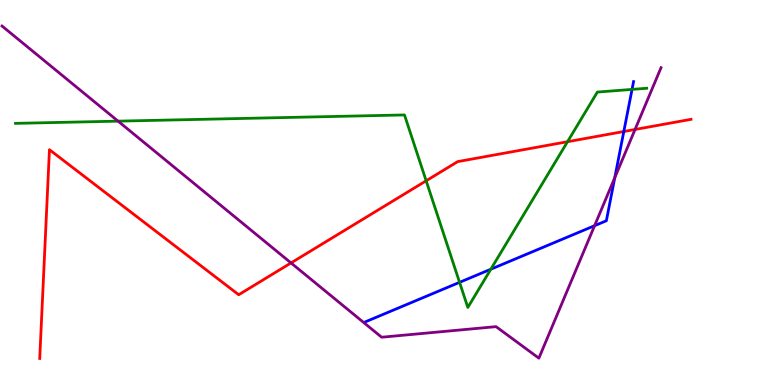[{'lines': ['blue', 'red'], 'intersections': [{'x': 8.05, 'y': 6.58}]}, {'lines': ['green', 'red'], 'intersections': [{'x': 5.5, 'y': 5.3}, {'x': 7.32, 'y': 6.32}]}, {'lines': ['purple', 'red'], 'intersections': [{'x': 3.76, 'y': 3.17}, {'x': 8.19, 'y': 6.64}]}, {'lines': ['blue', 'green'], 'intersections': [{'x': 5.93, 'y': 2.67}, {'x': 6.33, 'y': 3.01}, {'x': 8.16, 'y': 7.68}]}, {'lines': ['blue', 'purple'], 'intersections': [{'x': 7.67, 'y': 4.14}, {'x': 7.93, 'y': 5.39}]}, {'lines': ['green', 'purple'], 'intersections': [{'x': 1.52, 'y': 6.85}]}]